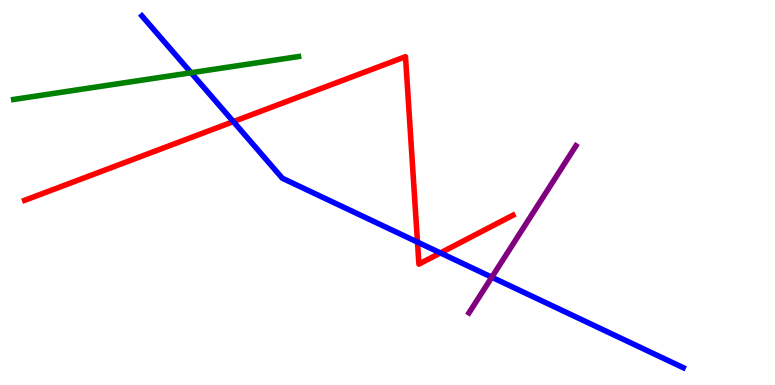[{'lines': ['blue', 'red'], 'intersections': [{'x': 3.01, 'y': 6.84}, {'x': 5.39, 'y': 3.71}, {'x': 5.68, 'y': 3.43}]}, {'lines': ['green', 'red'], 'intersections': []}, {'lines': ['purple', 'red'], 'intersections': []}, {'lines': ['blue', 'green'], 'intersections': [{'x': 2.47, 'y': 8.11}]}, {'lines': ['blue', 'purple'], 'intersections': [{'x': 6.35, 'y': 2.8}]}, {'lines': ['green', 'purple'], 'intersections': []}]